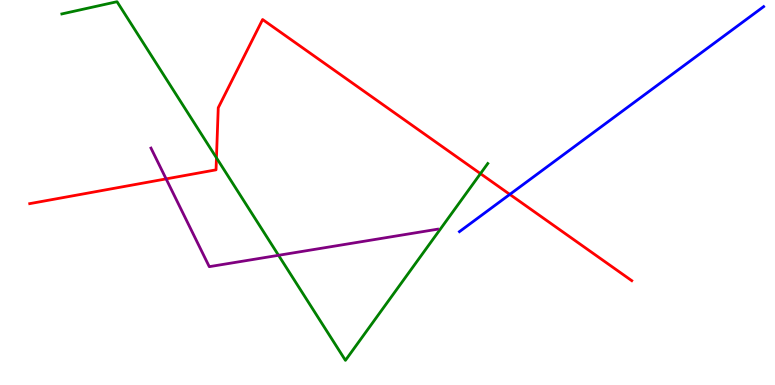[{'lines': ['blue', 'red'], 'intersections': [{'x': 6.58, 'y': 4.95}]}, {'lines': ['green', 'red'], 'intersections': [{'x': 2.79, 'y': 5.9}, {'x': 6.2, 'y': 5.49}]}, {'lines': ['purple', 'red'], 'intersections': [{'x': 2.14, 'y': 5.35}]}, {'lines': ['blue', 'green'], 'intersections': []}, {'lines': ['blue', 'purple'], 'intersections': []}, {'lines': ['green', 'purple'], 'intersections': [{'x': 3.59, 'y': 3.37}]}]